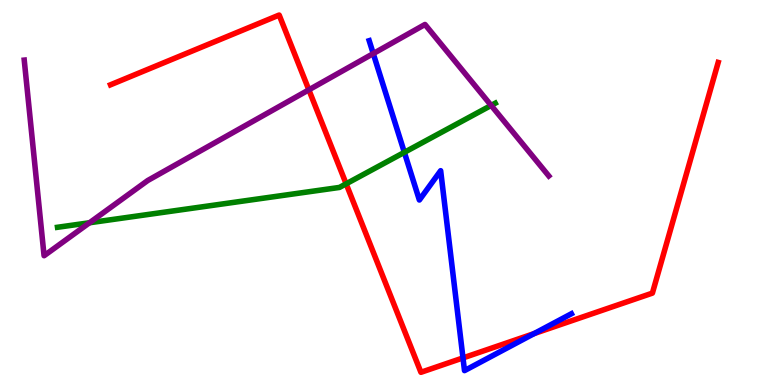[{'lines': ['blue', 'red'], 'intersections': [{'x': 5.97, 'y': 0.703}, {'x': 6.89, 'y': 1.34}]}, {'lines': ['green', 'red'], 'intersections': [{'x': 4.47, 'y': 5.23}]}, {'lines': ['purple', 'red'], 'intersections': [{'x': 3.99, 'y': 7.67}]}, {'lines': ['blue', 'green'], 'intersections': [{'x': 5.22, 'y': 6.04}]}, {'lines': ['blue', 'purple'], 'intersections': [{'x': 4.82, 'y': 8.61}]}, {'lines': ['green', 'purple'], 'intersections': [{'x': 1.15, 'y': 4.21}, {'x': 6.34, 'y': 7.26}]}]